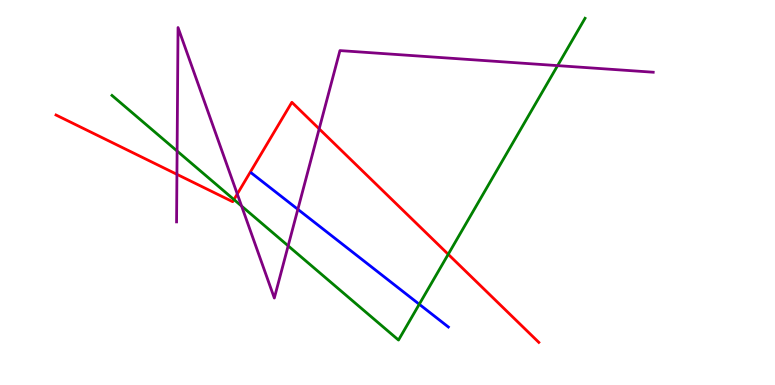[{'lines': ['blue', 'red'], 'intersections': []}, {'lines': ['green', 'red'], 'intersections': [{'x': 3.02, 'y': 4.82}, {'x': 5.78, 'y': 3.39}]}, {'lines': ['purple', 'red'], 'intersections': [{'x': 2.28, 'y': 5.47}, {'x': 3.06, 'y': 4.96}, {'x': 4.12, 'y': 6.65}]}, {'lines': ['blue', 'green'], 'intersections': [{'x': 5.41, 'y': 2.1}]}, {'lines': ['blue', 'purple'], 'intersections': [{'x': 3.84, 'y': 4.56}]}, {'lines': ['green', 'purple'], 'intersections': [{'x': 2.29, 'y': 6.08}, {'x': 3.12, 'y': 4.65}, {'x': 3.72, 'y': 3.61}, {'x': 7.19, 'y': 8.3}]}]